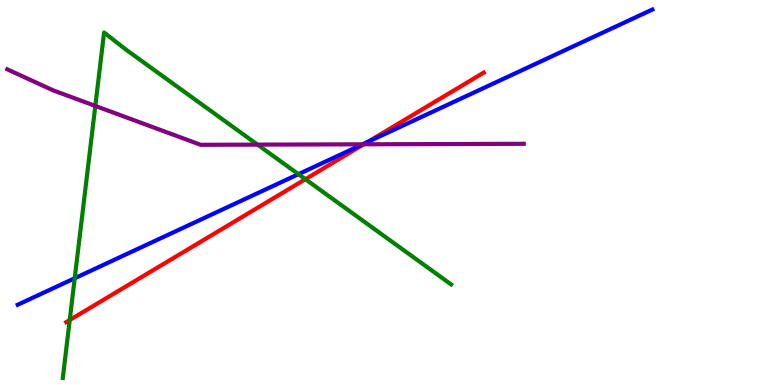[{'lines': ['blue', 'red'], 'intersections': [{'x': 4.75, 'y': 6.31}]}, {'lines': ['green', 'red'], 'intersections': [{'x': 0.9, 'y': 1.69}, {'x': 3.94, 'y': 5.35}]}, {'lines': ['purple', 'red'], 'intersections': [{'x': 4.69, 'y': 6.25}]}, {'lines': ['blue', 'green'], 'intersections': [{'x': 0.964, 'y': 2.77}, {'x': 3.85, 'y': 5.48}]}, {'lines': ['blue', 'purple'], 'intersections': [{'x': 4.68, 'y': 6.25}]}, {'lines': ['green', 'purple'], 'intersections': [{'x': 1.23, 'y': 7.25}, {'x': 3.32, 'y': 6.24}]}]